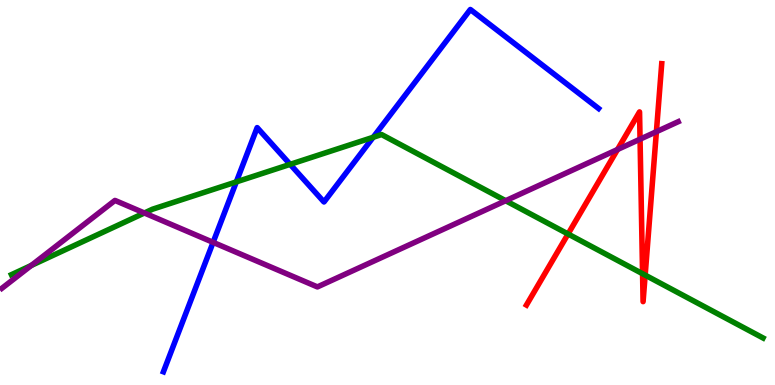[{'lines': ['blue', 'red'], 'intersections': []}, {'lines': ['green', 'red'], 'intersections': [{'x': 7.33, 'y': 3.92}, {'x': 8.29, 'y': 2.89}, {'x': 8.32, 'y': 2.85}]}, {'lines': ['purple', 'red'], 'intersections': [{'x': 7.97, 'y': 6.12}, {'x': 8.26, 'y': 6.38}, {'x': 8.47, 'y': 6.58}]}, {'lines': ['blue', 'green'], 'intersections': [{'x': 3.05, 'y': 5.28}, {'x': 3.74, 'y': 5.73}, {'x': 4.82, 'y': 6.43}]}, {'lines': ['blue', 'purple'], 'intersections': [{'x': 2.75, 'y': 3.71}]}, {'lines': ['green', 'purple'], 'intersections': [{'x': 0.404, 'y': 3.1}, {'x': 1.86, 'y': 4.47}, {'x': 6.52, 'y': 4.79}]}]